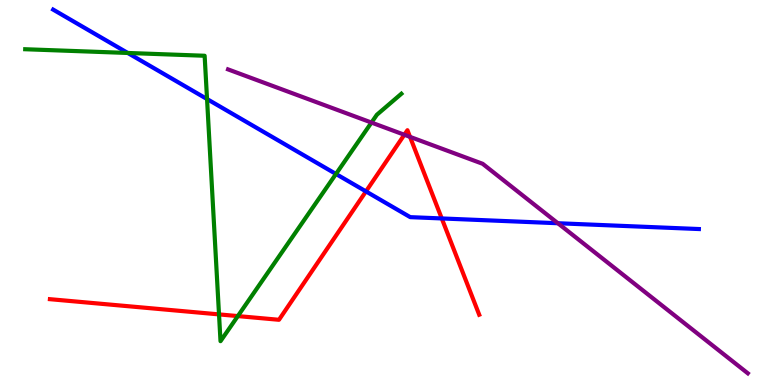[{'lines': ['blue', 'red'], 'intersections': [{'x': 4.72, 'y': 5.03}, {'x': 5.7, 'y': 4.33}]}, {'lines': ['green', 'red'], 'intersections': [{'x': 2.83, 'y': 1.83}, {'x': 3.07, 'y': 1.79}]}, {'lines': ['purple', 'red'], 'intersections': [{'x': 5.22, 'y': 6.5}, {'x': 5.29, 'y': 6.45}]}, {'lines': ['blue', 'green'], 'intersections': [{'x': 1.65, 'y': 8.62}, {'x': 2.67, 'y': 7.43}, {'x': 4.34, 'y': 5.48}]}, {'lines': ['blue', 'purple'], 'intersections': [{'x': 7.2, 'y': 4.2}]}, {'lines': ['green', 'purple'], 'intersections': [{'x': 4.79, 'y': 6.82}]}]